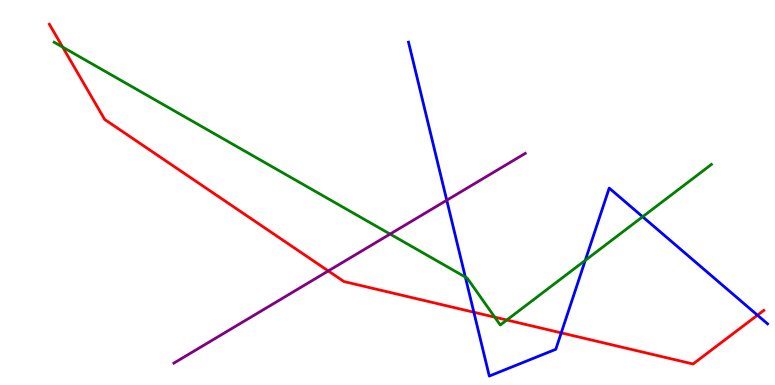[{'lines': ['blue', 'red'], 'intersections': [{'x': 6.11, 'y': 1.89}, {'x': 7.24, 'y': 1.35}, {'x': 9.77, 'y': 1.81}]}, {'lines': ['green', 'red'], 'intersections': [{'x': 0.808, 'y': 8.78}, {'x': 6.38, 'y': 1.76}, {'x': 6.54, 'y': 1.69}]}, {'lines': ['purple', 'red'], 'intersections': [{'x': 4.24, 'y': 2.96}]}, {'lines': ['blue', 'green'], 'intersections': [{'x': 6.0, 'y': 2.8}, {'x': 7.55, 'y': 3.24}, {'x': 8.29, 'y': 4.37}]}, {'lines': ['blue', 'purple'], 'intersections': [{'x': 5.76, 'y': 4.8}]}, {'lines': ['green', 'purple'], 'intersections': [{'x': 5.03, 'y': 3.92}]}]